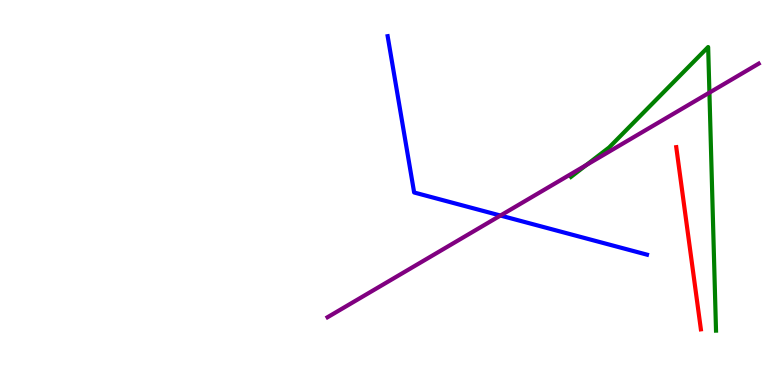[{'lines': ['blue', 'red'], 'intersections': []}, {'lines': ['green', 'red'], 'intersections': []}, {'lines': ['purple', 'red'], 'intersections': []}, {'lines': ['blue', 'green'], 'intersections': []}, {'lines': ['blue', 'purple'], 'intersections': [{'x': 6.46, 'y': 4.4}]}, {'lines': ['green', 'purple'], 'intersections': [{'x': 7.57, 'y': 5.71}, {'x': 9.15, 'y': 7.59}]}]